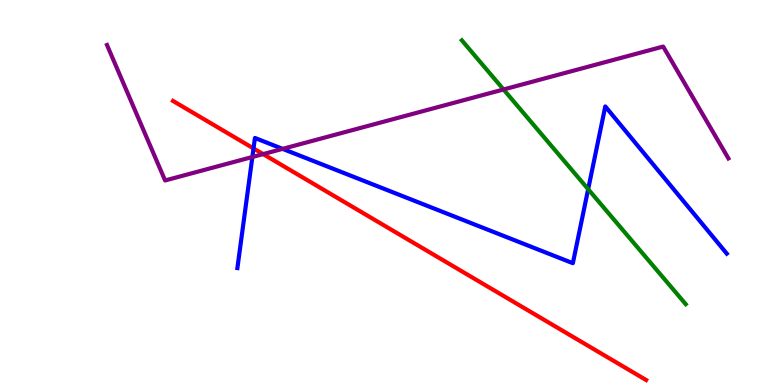[{'lines': ['blue', 'red'], 'intersections': [{'x': 3.27, 'y': 6.14}]}, {'lines': ['green', 'red'], 'intersections': []}, {'lines': ['purple', 'red'], 'intersections': [{'x': 3.4, 'y': 6.0}]}, {'lines': ['blue', 'green'], 'intersections': [{'x': 7.59, 'y': 5.09}]}, {'lines': ['blue', 'purple'], 'intersections': [{'x': 3.26, 'y': 5.92}, {'x': 3.65, 'y': 6.13}]}, {'lines': ['green', 'purple'], 'intersections': [{'x': 6.5, 'y': 7.68}]}]